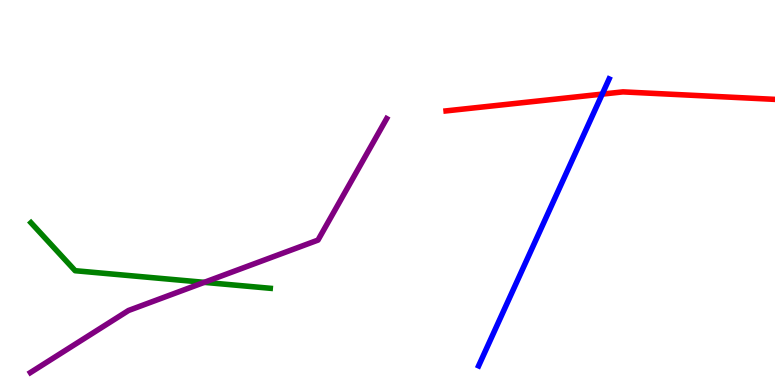[{'lines': ['blue', 'red'], 'intersections': [{'x': 7.77, 'y': 7.56}]}, {'lines': ['green', 'red'], 'intersections': []}, {'lines': ['purple', 'red'], 'intersections': []}, {'lines': ['blue', 'green'], 'intersections': []}, {'lines': ['blue', 'purple'], 'intersections': []}, {'lines': ['green', 'purple'], 'intersections': [{'x': 2.64, 'y': 2.67}]}]